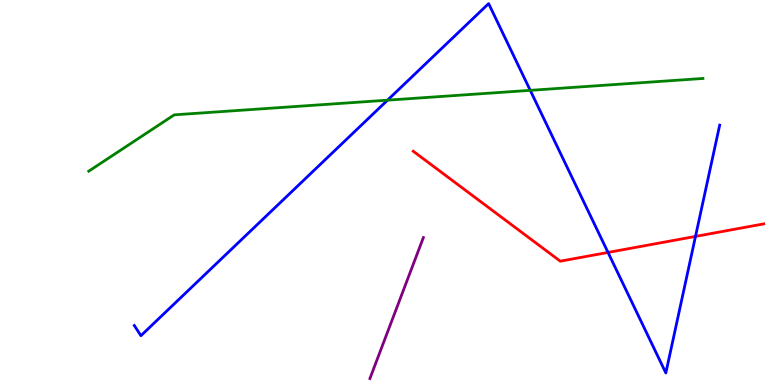[{'lines': ['blue', 'red'], 'intersections': [{'x': 7.85, 'y': 3.44}, {'x': 8.97, 'y': 3.86}]}, {'lines': ['green', 'red'], 'intersections': []}, {'lines': ['purple', 'red'], 'intersections': []}, {'lines': ['blue', 'green'], 'intersections': [{'x': 5.0, 'y': 7.4}, {'x': 6.84, 'y': 7.65}]}, {'lines': ['blue', 'purple'], 'intersections': []}, {'lines': ['green', 'purple'], 'intersections': []}]